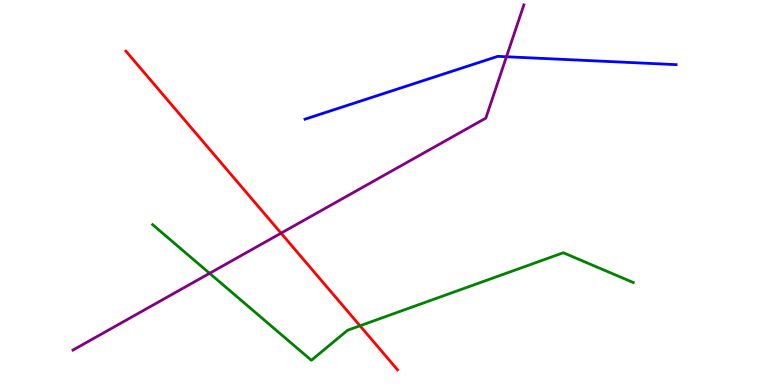[{'lines': ['blue', 'red'], 'intersections': []}, {'lines': ['green', 'red'], 'intersections': [{'x': 4.65, 'y': 1.54}]}, {'lines': ['purple', 'red'], 'intersections': [{'x': 3.63, 'y': 3.94}]}, {'lines': ['blue', 'green'], 'intersections': []}, {'lines': ['blue', 'purple'], 'intersections': [{'x': 6.53, 'y': 8.53}]}, {'lines': ['green', 'purple'], 'intersections': [{'x': 2.7, 'y': 2.9}]}]